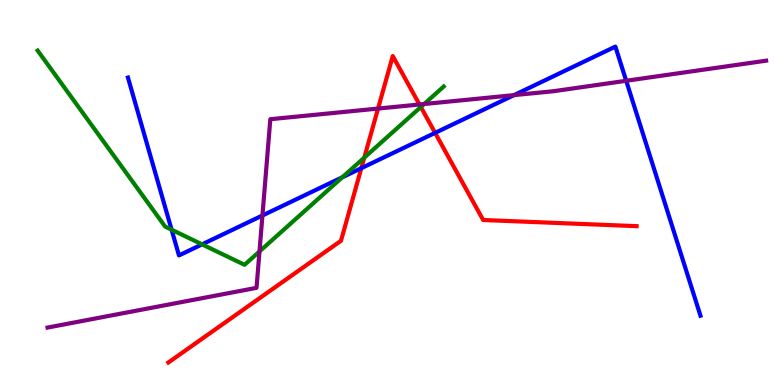[{'lines': ['blue', 'red'], 'intersections': [{'x': 4.66, 'y': 5.63}, {'x': 5.61, 'y': 6.55}]}, {'lines': ['green', 'red'], 'intersections': [{'x': 4.7, 'y': 5.91}, {'x': 5.43, 'y': 7.22}]}, {'lines': ['purple', 'red'], 'intersections': [{'x': 4.88, 'y': 7.18}, {'x': 5.41, 'y': 7.29}]}, {'lines': ['blue', 'green'], 'intersections': [{'x': 2.21, 'y': 4.03}, {'x': 2.61, 'y': 3.65}, {'x': 4.42, 'y': 5.4}]}, {'lines': ['blue', 'purple'], 'intersections': [{'x': 3.39, 'y': 4.4}, {'x': 6.63, 'y': 7.53}, {'x': 8.08, 'y': 7.9}]}, {'lines': ['green', 'purple'], 'intersections': [{'x': 3.35, 'y': 3.47}, {'x': 5.47, 'y': 7.3}]}]